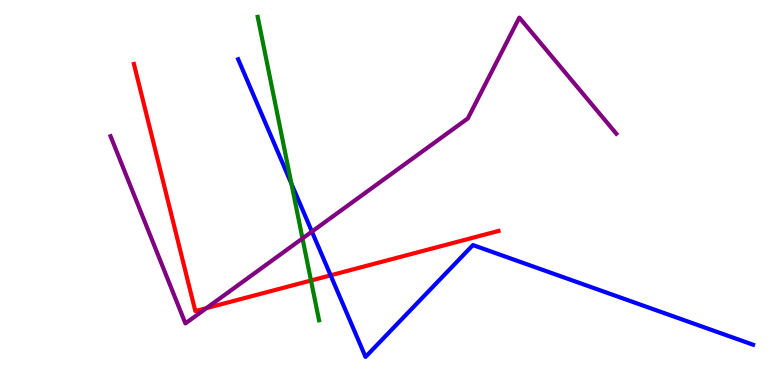[{'lines': ['blue', 'red'], 'intersections': [{'x': 4.27, 'y': 2.85}]}, {'lines': ['green', 'red'], 'intersections': [{'x': 4.01, 'y': 2.71}]}, {'lines': ['purple', 'red'], 'intersections': [{'x': 2.66, 'y': 2.0}]}, {'lines': ['blue', 'green'], 'intersections': [{'x': 3.76, 'y': 5.23}]}, {'lines': ['blue', 'purple'], 'intersections': [{'x': 4.02, 'y': 3.98}]}, {'lines': ['green', 'purple'], 'intersections': [{'x': 3.9, 'y': 3.81}]}]